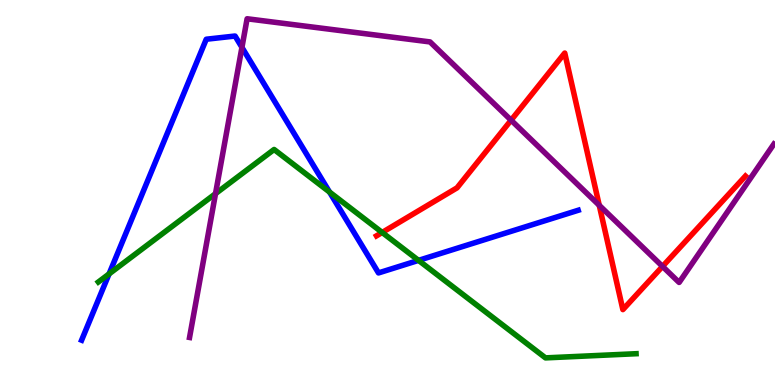[{'lines': ['blue', 'red'], 'intersections': []}, {'lines': ['green', 'red'], 'intersections': [{'x': 4.93, 'y': 3.96}]}, {'lines': ['purple', 'red'], 'intersections': [{'x': 6.59, 'y': 6.88}, {'x': 7.73, 'y': 4.67}, {'x': 8.55, 'y': 3.08}]}, {'lines': ['blue', 'green'], 'intersections': [{'x': 1.41, 'y': 2.89}, {'x': 4.25, 'y': 5.01}, {'x': 5.4, 'y': 3.24}]}, {'lines': ['blue', 'purple'], 'intersections': [{'x': 3.12, 'y': 8.77}]}, {'lines': ['green', 'purple'], 'intersections': [{'x': 2.78, 'y': 4.97}]}]